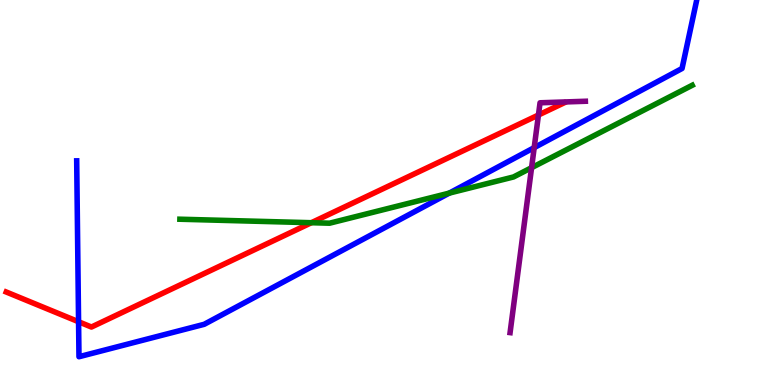[{'lines': ['blue', 'red'], 'intersections': [{'x': 1.01, 'y': 1.64}]}, {'lines': ['green', 'red'], 'intersections': [{'x': 4.02, 'y': 4.22}]}, {'lines': ['purple', 'red'], 'intersections': [{'x': 6.95, 'y': 7.01}]}, {'lines': ['blue', 'green'], 'intersections': [{'x': 5.8, 'y': 4.98}]}, {'lines': ['blue', 'purple'], 'intersections': [{'x': 6.89, 'y': 6.17}]}, {'lines': ['green', 'purple'], 'intersections': [{'x': 6.86, 'y': 5.64}]}]